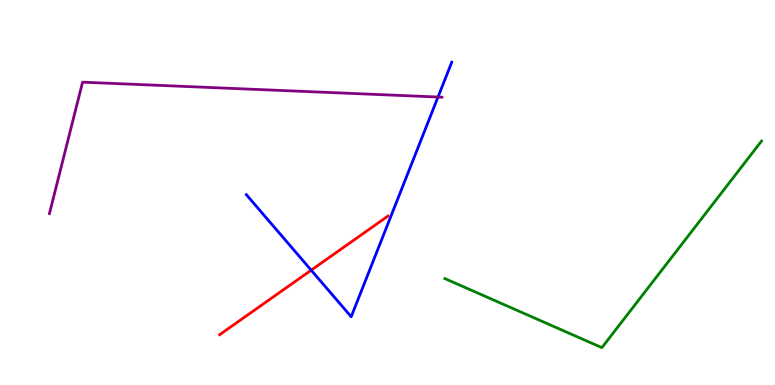[{'lines': ['blue', 'red'], 'intersections': [{'x': 4.02, 'y': 2.98}]}, {'lines': ['green', 'red'], 'intersections': []}, {'lines': ['purple', 'red'], 'intersections': []}, {'lines': ['blue', 'green'], 'intersections': []}, {'lines': ['blue', 'purple'], 'intersections': [{'x': 5.65, 'y': 7.48}]}, {'lines': ['green', 'purple'], 'intersections': []}]